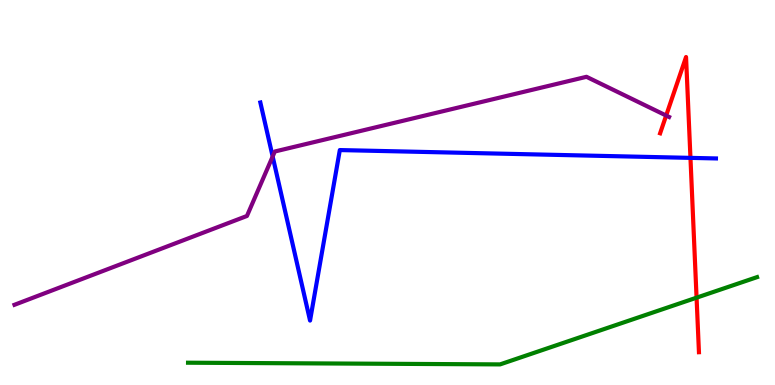[{'lines': ['blue', 'red'], 'intersections': [{'x': 8.91, 'y': 5.9}]}, {'lines': ['green', 'red'], 'intersections': [{'x': 8.99, 'y': 2.27}]}, {'lines': ['purple', 'red'], 'intersections': [{'x': 8.6, 'y': 7.0}]}, {'lines': ['blue', 'green'], 'intersections': []}, {'lines': ['blue', 'purple'], 'intersections': [{'x': 3.52, 'y': 5.94}]}, {'lines': ['green', 'purple'], 'intersections': []}]